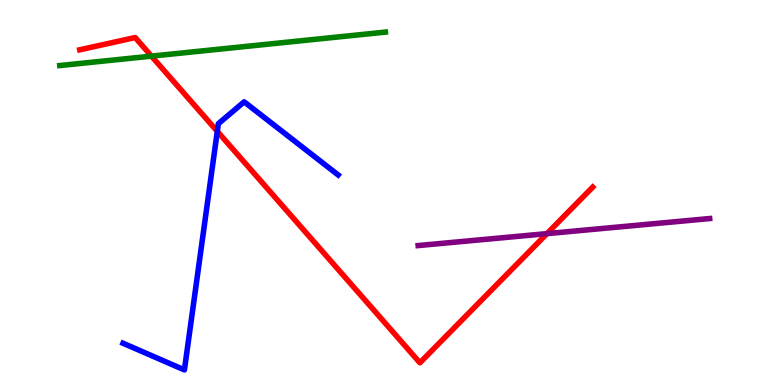[{'lines': ['blue', 'red'], 'intersections': [{'x': 2.8, 'y': 6.59}]}, {'lines': ['green', 'red'], 'intersections': [{'x': 1.95, 'y': 8.54}]}, {'lines': ['purple', 'red'], 'intersections': [{'x': 7.06, 'y': 3.93}]}, {'lines': ['blue', 'green'], 'intersections': []}, {'lines': ['blue', 'purple'], 'intersections': []}, {'lines': ['green', 'purple'], 'intersections': []}]